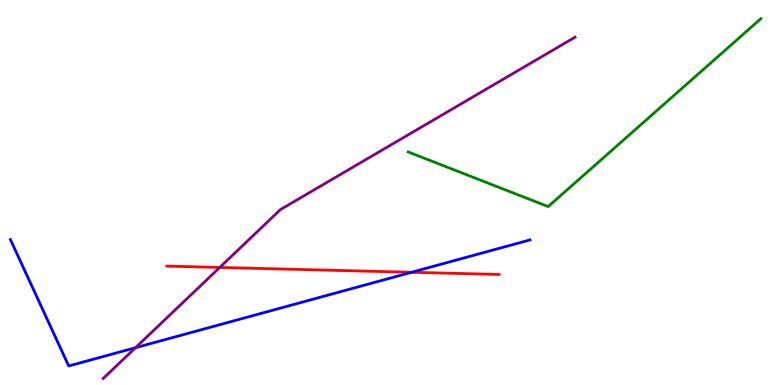[{'lines': ['blue', 'red'], 'intersections': [{'x': 5.31, 'y': 2.93}]}, {'lines': ['green', 'red'], 'intersections': []}, {'lines': ['purple', 'red'], 'intersections': [{'x': 2.84, 'y': 3.05}]}, {'lines': ['blue', 'green'], 'intersections': []}, {'lines': ['blue', 'purple'], 'intersections': [{'x': 1.75, 'y': 0.969}]}, {'lines': ['green', 'purple'], 'intersections': []}]